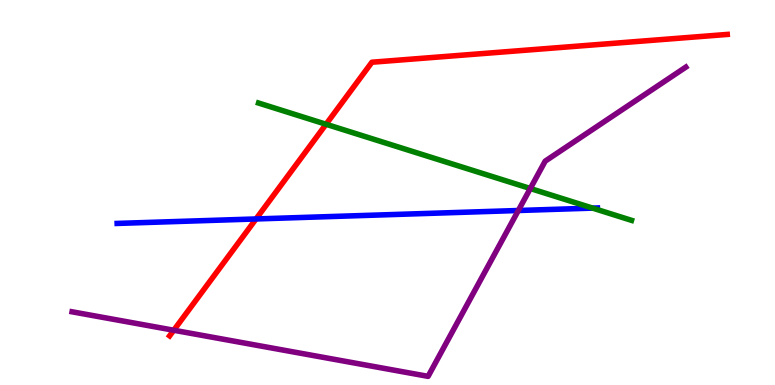[{'lines': ['blue', 'red'], 'intersections': [{'x': 3.3, 'y': 4.31}]}, {'lines': ['green', 'red'], 'intersections': [{'x': 4.21, 'y': 6.77}]}, {'lines': ['purple', 'red'], 'intersections': [{'x': 2.24, 'y': 1.42}]}, {'lines': ['blue', 'green'], 'intersections': [{'x': 7.65, 'y': 4.59}]}, {'lines': ['blue', 'purple'], 'intersections': [{'x': 6.69, 'y': 4.53}]}, {'lines': ['green', 'purple'], 'intersections': [{'x': 6.84, 'y': 5.1}]}]